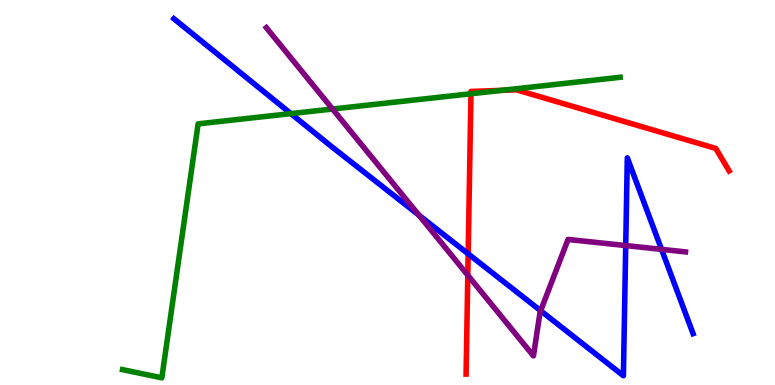[{'lines': ['blue', 'red'], 'intersections': [{'x': 6.04, 'y': 3.41}]}, {'lines': ['green', 'red'], 'intersections': [{'x': 6.08, 'y': 7.56}, {'x': 6.48, 'y': 7.65}]}, {'lines': ['purple', 'red'], 'intersections': [{'x': 6.04, 'y': 2.85}]}, {'lines': ['blue', 'green'], 'intersections': [{'x': 3.75, 'y': 7.05}]}, {'lines': ['blue', 'purple'], 'intersections': [{'x': 5.41, 'y': 4.41}, {'x': 6.98, 'y': 1.93}, {'x': 8.07, 'y': 3.62}, {'x': 8.54, 'y': 3.52}]}, {'lines': ['green', 'purple'], 'intersections': [{'x': 4.29, 'y': 7.17}]}]